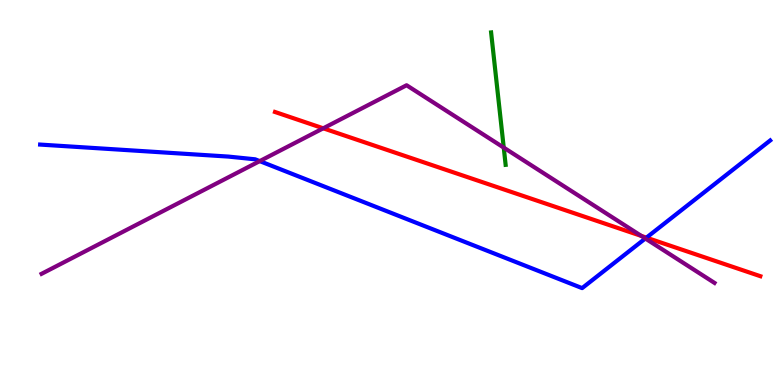[{'lines': ['blue', 'red'], 'intersections': [{'x': 8.34, 'y': 3.83}]}, {'lines': ['green', 'red'], 'intersections': []}, {'lines': ['purple', 'red'], 'intersections': [{'x': 4.17, 'y': 6.67}, {'x': 8.28, 'y': 3.87}]}, {'lines': ['blue', 'green'], 'intersections': []}, {'lines': ['blue', 'purple'], 'intersections': [{'x': 3.35, 'y': 5.82}, {'x': 8.33, 'y': 3.81}]}, {'lines': ['green', 'purple'], 'intersections': [{'x': 6.5, 'y': 6.17}]}]